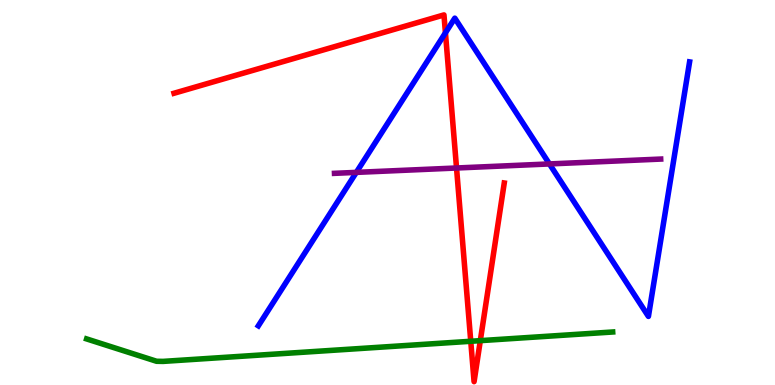[{'lines': ['blue', 'red'], 'intersections': [{'x': 5.75, 'y': 9.15}]}, {'lines': ['green', 'red'], 'intersections': [{'x': 6.07, 'y': 1.14}, {'x': 6.2, 'y': 1.15}]}, {'lines': ['purple', 'red'], 'intersections': [{'x': 5.89, 'y': 5.64}]}, {'lines': ['blue', 'green'], 'intersections': []}, {'lines': ['blue', 'purple'], 'intersections': [{'x': 4.6, 'y': 5.52}, {'x': 7.09, 'y': 5.74}]}, {'lines': ['green', 'purple'], 'intersections': []}]